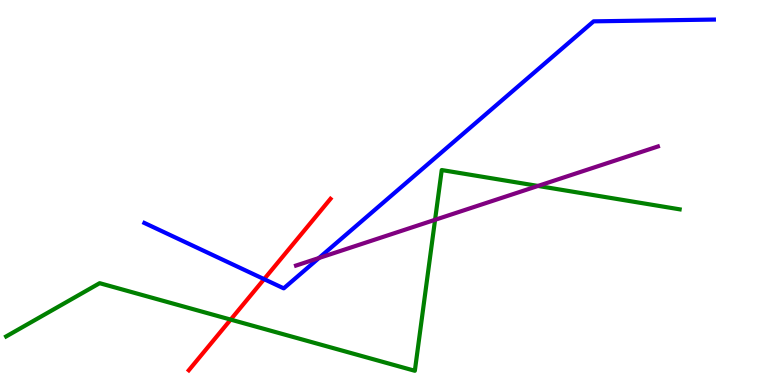[{'lines': ['blue', 'red'], 'intersections': [{'x': 3.41, 'y': 2.75}]}, {'lines': ['green', 'red'], 'intersections': [{'x': 2.98, 'y': 1.7}]}, {'lines': ['purple', 'red'], 'intersections': []}, {'lines': ['blue', 'green'], 'intersections': []}, {'lines': ['blue', 'purple'], 'intersections': [{'x': 4.12, 'y': 3.3}]}, {'lines': ['green', 'purple'], 'intersections': [{'x': 5.61, 'y': 4.29}, {'x': 6.94, 'y': 5.17}]}]